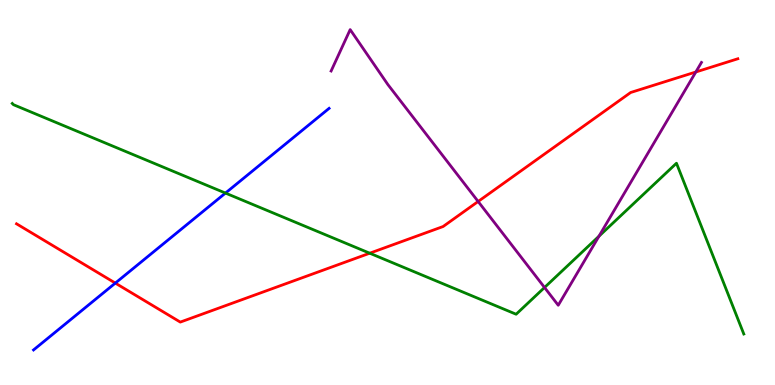[{'lines': ['blue', 'red'], 'intersections': [{'x': 1.49, 'y': 2.65}]}, {'lines': ['green', 'red'], 'intersections': [{'x': 4.77, 'y': 3.42}]}, {'lines': ['purple', 'red'], 'intersections': [{'x': 6.17, 'y': 4.77}, {'x': 8.98, 'y': 8.13}]}, {'lines': ['blue', 'green'], 'intersections': [{'x': 2.91, 'y': 4.99}]}, {'lines': ['blue', 'purple'], 'intersections': []}, {'lines': ['green', 'purple'], 'intersections': [{'x': 7.03, 'y': 2.53}, {'x': 7.73, 'y': 3.86}]}]